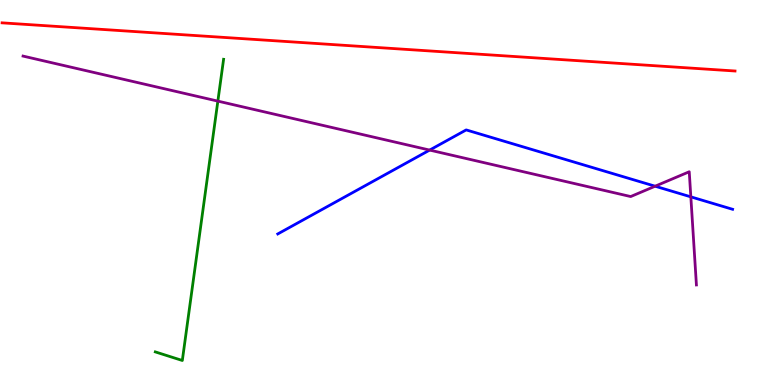[{'lines': ['blue', 'red'], 'intersections': []}, {'lines': ['green', 'red'], 'intersections': []}, {'lines': ['purple', 'red'], 'intersections': []}, {'lines': ['blue', 'green'], 'intersections': []}, {'lines': ['blue', 'purple'], 'intersections': [{'x': 5.54, 'y': 6.1}, {'x': 8.45, 'y': 5.16}, {'x': 8.91, 'y': 4.89}]}, {'lines': ['green', 'purple'], 'intersections': [{'x': 2.81, 'y': 7.37}]}]